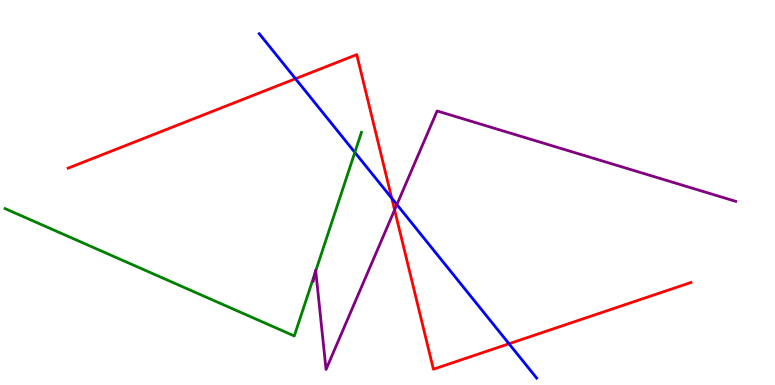[{'lines': ['blue', 'red'], 'intersections': [{'x': 3.81, 'y': 7.96}, {'x': 5.05, 'y': 4.85}, {'x': 6.57, 'y': 1.07}]}, {'lines': ['green', 'red'], 'intersections': []}, {'lines': ['purple', 'red'], 'intersections': [{'x': 5.09, 'y': 4.55}]}, {'lines': ['blue', 'green'], 'intersections': [{'x': 4.58, 'y': 6.04}]}, {'lines': ['blue', 'purple'], 'intersections': [{'x': 5.12, 'y': 4.69}]}, {'lines': ['green', 'purple'], 'intersections': [{'x': 4.06, 'y': 2.9}, {'x': 4.07, 'y': 2.96}]}]